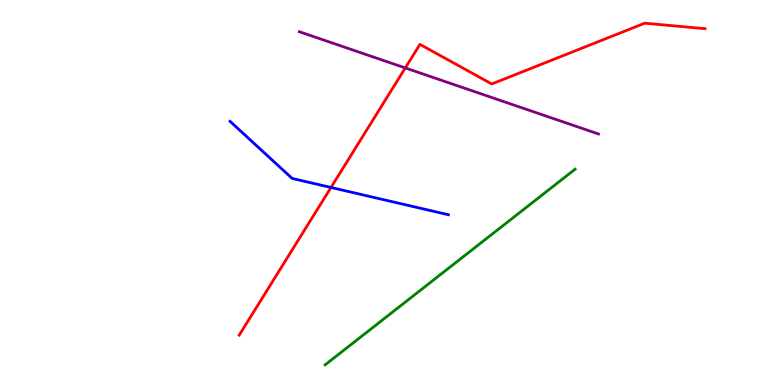[{'lines': ['blue', 'red'], 'intersections': [{'x': 4.27, 'y': 5.13}]}, {'lines': ['green', 'red'], 'intersections': []}, {'lines': ['purple', 'red'], 'intersections': [{'x': 5.23, 'y': 8.24}]}, {'lines': ['blue', 'green'], 'intersections': []}, {'lines': ['blue', 'purple'], 'intersections': []}, {'lines': ['green', 'purple'], 'intersections': []}]